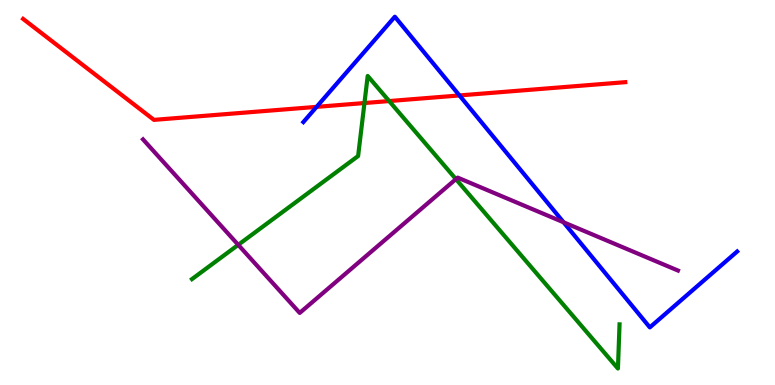[{'lines': ['blue', 'red'], 'intersections': [{'x': 4.08, 'y': 7.22}, {'x': 5.93, 'y': 7.52}]}, {'lines': ['green', 'red'], 'intersections': [{'x': 4.7, 'y': 7.32}, {'x': 5.02, 'y': 7.38}]}, {'lines': ['purple', 'red'], 'intersections': []}, {'lines': ['blue', 'green'], 'intersections': []}, {'lines': ['blue', 'purple'], 'intersections': [{'x': 7.27, 'y': 4.23}]}, {'lines': ['green', 'purple'], 'intersections': [{'x': 3.07, 'y': 3.64}, {'x': 5.88, 'y': 5.35}]}]